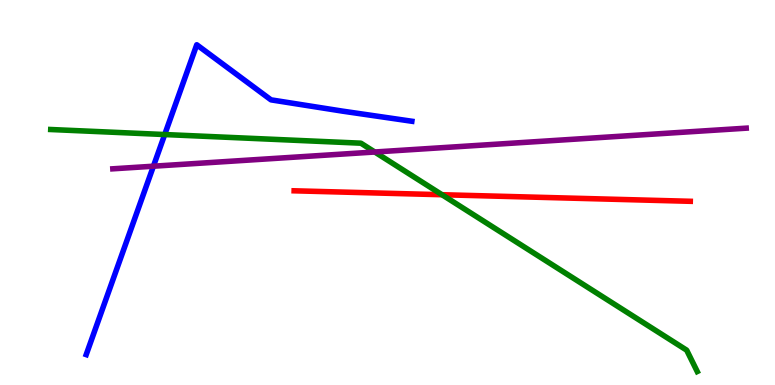[{'lines': ['blue', 'red'], 'intersections': []}, {'lines': ['green', 'red'], 'intersections': [{'x': 5.7, 'y': 4.94}]}, {'lines': ['purple', 'red'], 'intersections': []}, {'lines': ['blue', 'green'], 'intersections': [{'x': 2.13, 'y': 6.51}]}, {'lines': ['blue', 'purple'], 'intersections': [{'x': 1.98, 'y': 5.68}]}, {'lines': ['green', 'purple'], 'intersections': [{'x': 4.84, 'y': 6.05}]}]